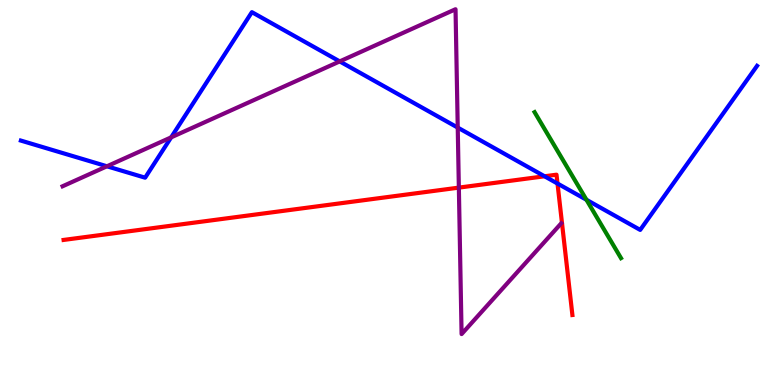[{'lines': ['blue', 'red'], 'intersections': [{'x': 7.03, 'y': 5.42}, {'x': 7.19, 'y': 5.23}]}, {'lines': ['green', 'red'], 'intersections': []}, {'lines': ['purple', 'red'], 'intersections': [{'x': 5.92, 'y': 5.13}]}, {'lines': ['blue', 'green'], 'intersections': [{'x': 7.57, 'y': 4.81}]}, {'lines': ['blue', 'purple'], 'intersections': [{'x': 1.38, 'y': 5.68}, {'x': 2.21, 'y': 6.43}, {'x': 4.38, 'y': 8.4}, {'x': 5.91, 'y': 6.69}]}, {'lines': ['green', 'purple'], 'intersections': []}]